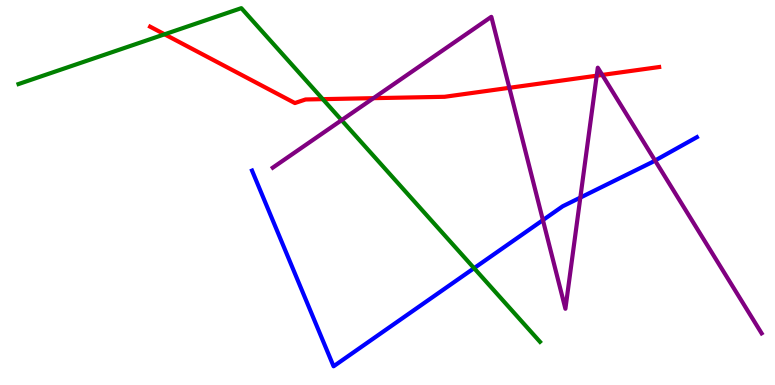[{'lines': ['blue', 'red'], 'intersections': []}, {'lines': ['green', 'red'], 'intersections': [{'x': 2.12, 'y': 9.11}, {'x': 4.16, 'y': 7.42}]}, {'lines': ['purple', 'red'], 'intersections': [{'x': 4.82, 'y': 7.45}, {'x': 6.57, 'y': 7.72}, {'x': 7.7, 'y': 8.03}, {'x': 7.77, 'y': 8.05}]}, {'lines': ['blue', 'green'], 'intersections': [{'x': 6.12, 'y': 3.03}]}, {'lines': ['blue', 'purple'], 'intersections': [{'x': 7.01, 'y': 4.28}, {'x': 7.49, 'y': 4.87}, {'x': 8.45, 'y': 5.83}]}, {'lines': ['green', 'purple'], 'intersections': [{'x': 4.41, 'y': 6.88}]}]